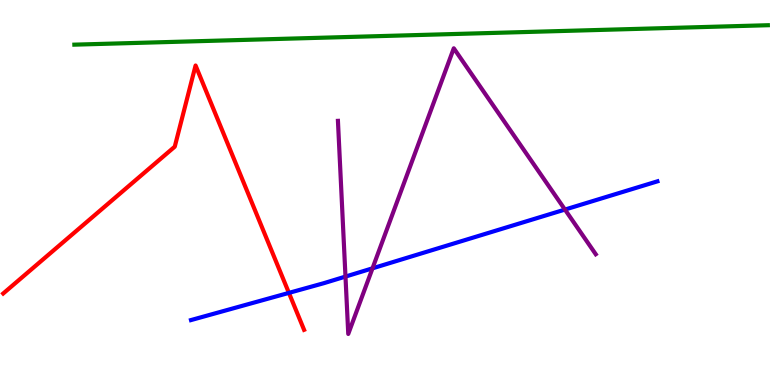[{'lines': ['blue', 'red'], 'intersections': [{'x': 3.73, 'y': 2.39}]}, {'lines': ['green', 'red'], 'intersections': []}, {'lines': ['purple', 'red'], 'intersections': []}, {'lines': ['blue', 'green'], 'intersections': []}, {'lines': ['blue', 'purple'], 'intersections': [{'x': 4.46, 'y': 2.82}, {'x': 4.81, 'y': 3.03}, {'x': 7.29, 'y': 4.56}]}, {'lines': ['green', 'purple'], 'intersections': []}]